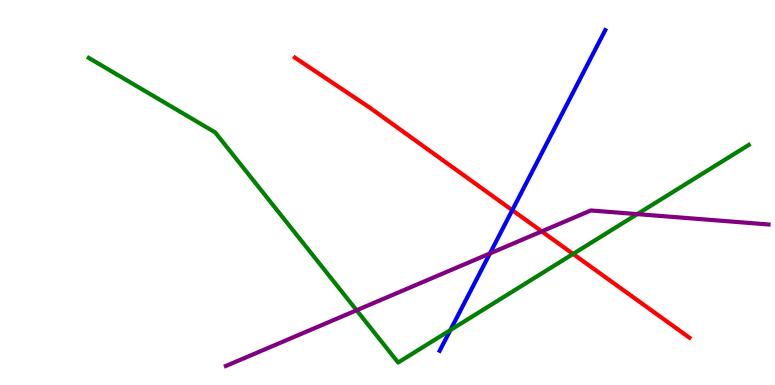[{'lines': ['blue', 'red'], 'intersections': [{'x': 6.61, 'y': 4.54}]}, {'lines': ['green', 'red'], 'intersections': [{'x': 7.39, 'y': 3.4}]}, {'lines': ['purple', 'red'], 'intersections': [{'x': 6.99, 'y': 3.99}]}, {'lines': ['blue', 'green'], 'intersections': [{'x': 5.81, 'y': 1.43}]}, {'lines': ['blue', 'purple'], 'intersections': [{'x': 6.32, 'y': 3.42}]}, {'lines': ['green', 'purple'], 'intersections': [{'x': 4.6, 'y': 1.94}, {'x': 8.22, 'y': 4.44}]}]